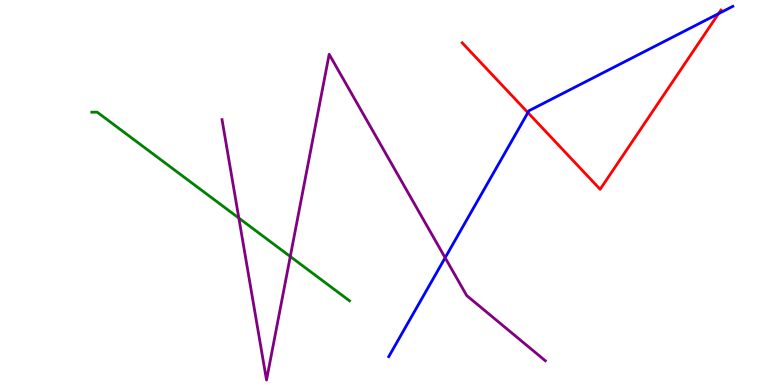[{'lines': ['blue', 'red'], 'intersections': [{'x': 6.81, 'y': 7.08}, {'x': 9.27, 'y': 9.65}]}, {'lines': ['green', 'red'], 'intersections': []}, {'lines': ['purple', 'red'], 'intersections': []}, {'lines': ['blue', 'green'], 'intersections': []}, {'lines': ['blue', 'purple'], 'intersections': [{'x': 5.74, 'y': 3.31}]}, {'lines': ['green', 'purple'], 'intersections': [{'x': 3.08, 'y': 4.34}, {'x': 3.75, 'y': 3.34}]}]